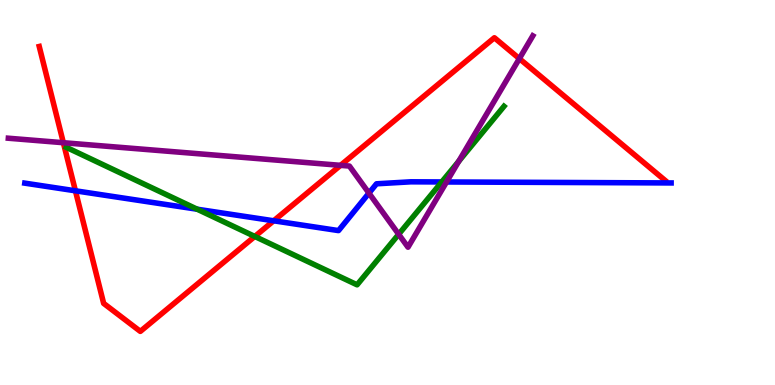[{'lines': ['blue', 'red'], 'intersections': [{'x': 0.973, 'y': 5.04}, {'x': 3.53, 'y': 4.27}]}, {'lines': ['green', 'red'], 'intersections': [{'x': 3.29, 'y': 3.86}]}, {'lines': ['purple', 'red'], 'intersections': [{'x': 0.818, 'y': 6.29}, {'x': 4.39, 'y': 5.71}, {'x': 6.7, 'y': 8.48}]}, {'lines': ['blue', 'green'], 'intersections': [{'x': 2.54, 'y': 4.57}, {'x': 5.7, 'y': 5.27}]}, {'lines': ['blue', 'purple'], 'intersections': [{'x': 4.76, 'y': 4.98}, {'x': 5.76, 'y': 5.27}]}, {'lines': ['green', 'purple'], 'intersections': [{'x': 5.14, 'y': 3.91}, {'x': 5.92, 'y': 5.81}]}]